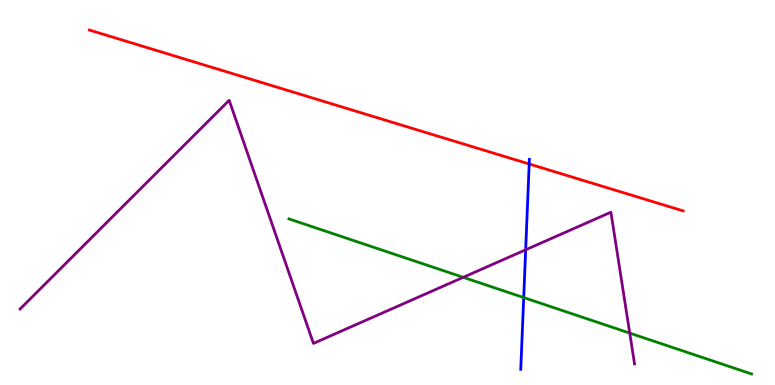[{'lines': ['blue', 'red'], 'intersections': [{'x': 6.83, 'y': 5.74}]}, {'lines': ['green', 'red'], 'intersections': []}, {'lines': ['purple', 'red'], 'intersections': []}, {'lines': ['blue', 'green'], 'intersections': [{'x': 6.76, 'y': 2.27}]}, {'lines': ['blue', 'purple'], 'intersections': [{'x': 6.78, 'y': 3.51}]}, {'lines': ['green', 'purple'], 'intersections': [{'x': 5.98, 'y': 2.8}, {'x': 8.13, 'y': 1.35}]}]